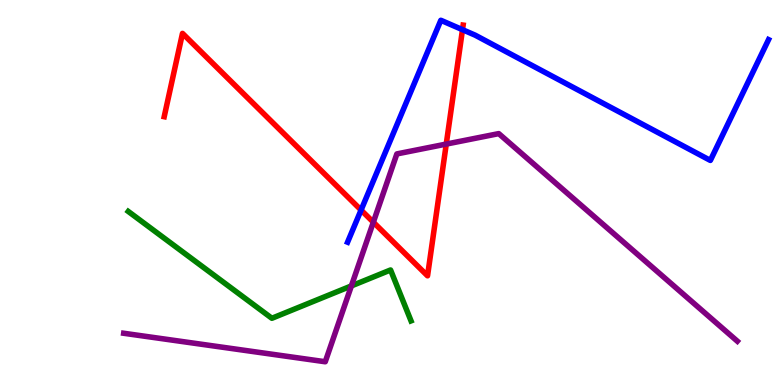[{'lines': ['blue', 'red'], 'intersections': [{'x': 4.66, 'y': 4.54}, {'x': 5.97, 'y': 9.23}]}, {'lines': ['green', 'red'], 'intersections': []}, {'lines': ['purple', 'red'], 'intersections': [{'x': 4.82, 'y': 4.23}, {'x': 5.76, 'y': 6.26}]}, {'lines': ['blue', 'green'], 'intersections': []}, {'lines': ['blue', 'purple'], 'intersections': []}, {'lines': ['green', 'purple'], 'intersections': [{'x': 4.53, 'y': 2.57}]}]